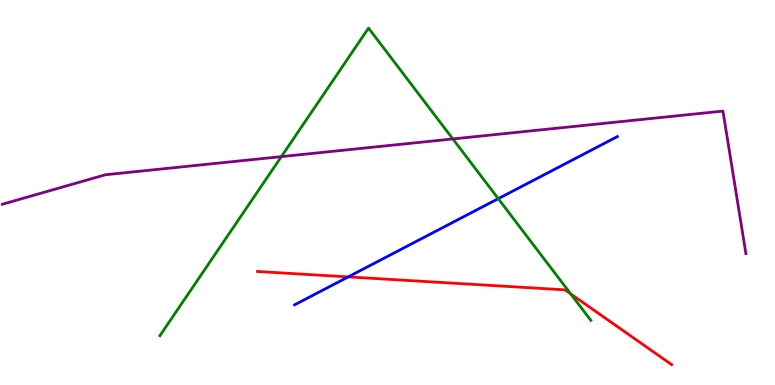[{'lines': ['blue', 'red'], 'intersections': [{'x': 4.49, 'y': 2.81}]}, {'lines': ['green', 'red'], 'intersections': [{'x': 7.36, 'y': 2.37}]}, {'lines': ['purple', 'red'], 'intersections': []}, {'lines': ['blue', 'green'], 'intersections': [{'x': 6.43, 'y': 4.84}]}, {'lines': ['blue', 'purple'], 'intersections': []}, {'lines': ['green', 'purple'], 'intersections': [{'x': 3.63, 'y': 5.93}, {'x': 5.84, 'y': 6.39}]}]